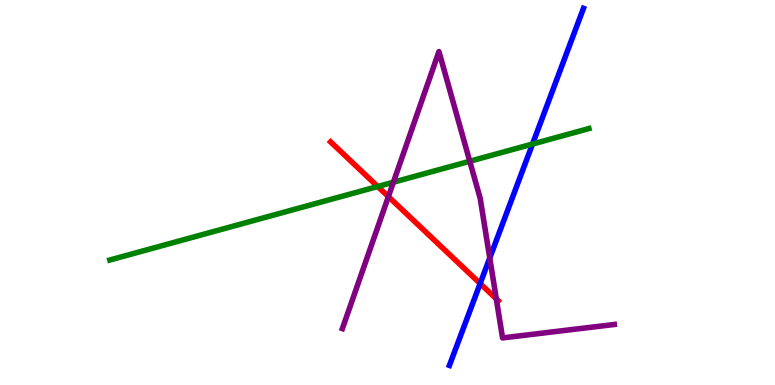[{'lines': ['blue', 'red'], 'intersections': [{'x': 6.2, 'y': 2.64}]}, {'lines': ['green', 'red'], 'intersections': [{'x': 4.87, 'y': 5.16}]}, {'lines': ['purple', 'red'], 'intersections': [{'x': 5.01, 'y': 4.89}, {'x': 6.4, 'y': 2.24}]}, {'lines': ['blue', 'green'], 'intersections': [{'x': 6.87, 'y': 6.26}]}, {'lines': ['blue', 'purple'], 'intersections': [{'x': 6.32, 'y': 3.3}]}, {'lines': ['green', 'purple'], 'intersections': [{'x': 5.08, 'y': 5.27}, {'x': 6.06, 'y': 5.81}]}]